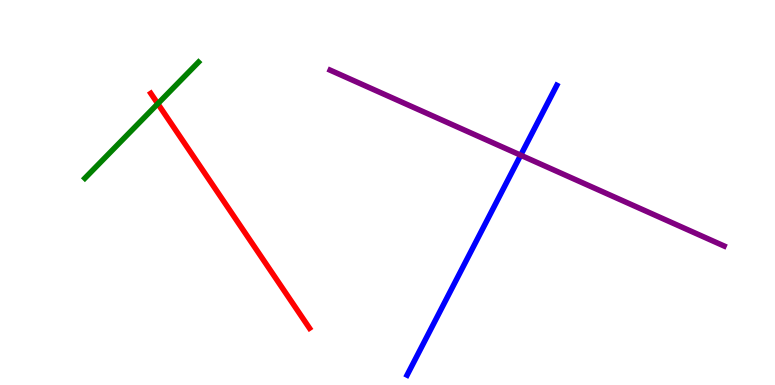[{'lines': ['blue', 'red'], 'intersections': []}, {'lines': ['green', 'red'], 'intersections': [{'x': 2.04, 'y': 7.31}]}, {'lines': ['purple', 'red'], 'intersections': []}, {'lines': ['blue', 'green'], 'intersections': []}, {'lines': ['blue', 'purple'], 'intersections': [{'x': 6.72, 'y': 5.97}]}, {'lines': ['green', 'purple'], 'intersections': []}]